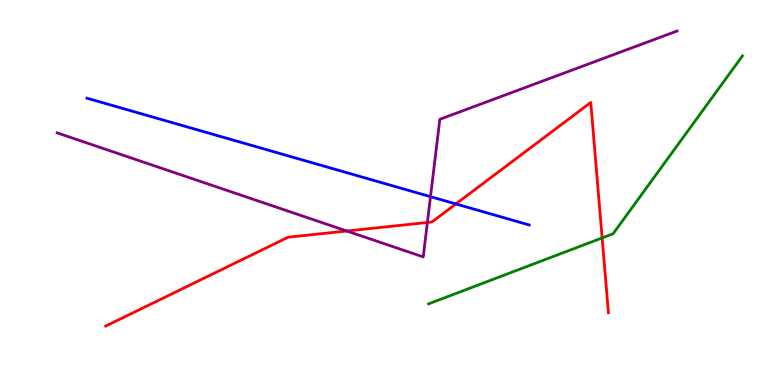[{'lines': ['blue', 'red'], 'intersections': [{'x': 5.88, 'y': 4.7}]}, {'lines': ['green', 'red'], 'intersections': [{'x': 7.77, 'y': 3.82}]}, {'lines': ['purple', 'red'], 'intersections': [{'x': 4.47, 'y': 4.0}, {'x': 5.51, 'y': 4.22}]}, {'lines': ['blue', 'green'], 'intersections': []}, {'lines': ['blue', 'purple'], 'intersections': [{'x': 5.55, 'y': 4.89}]}, {'lines': ['green', 'purple'], 'intersections': []}]